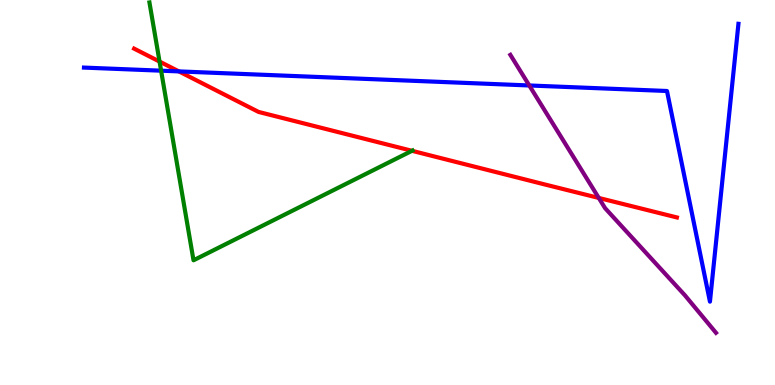[{'lines': ['blue', 'red'], 'intersections': [{'x': 2.31, 'y': 8.15}]}, {'lines': ['green', 'red'], 'intersections': [{'x': 2.06, 'y': 8.4}, {'x': 5.32, 'y': 6.08}]}, {'lines': ['purple', 'red'], 'intersections': [{'x': 7.73, 'y': 4.86}]}, {'lines': ['blue', 'green'], 'intersections': [{'x': 2.08, 'y': 8.16}]}, {'lines': ['blue', 'purple'], 'intersections': [{'x': 6.83, 'y': 7.78}]}, {'lines': ['green', 'purple'], 'intersections': []}]